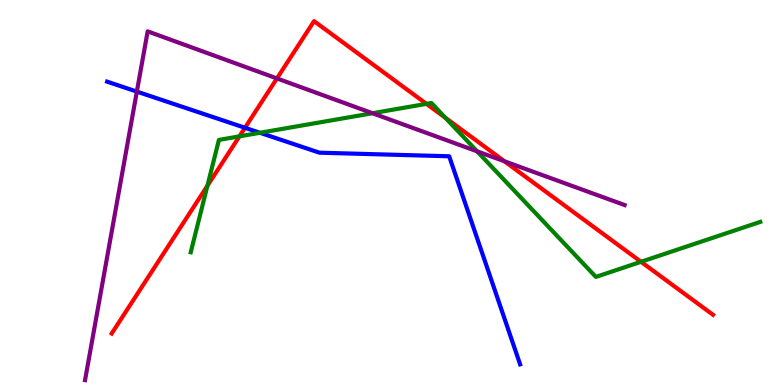[{'lines': ['blue', 'red'], 'intersections': [{'x': 3.16, 'y': 6.68}]}, {'lines': ['green', 'red'], 'intersections': [{'x': 2.68, 'y': 5.18}, {'x': 3.09, 'y': 6.46}, {'x': 5.5, 'y': 7.3}, {'x': 5.75, 'y': 6.94}, {'x': 8.27, 'y': 3.2}]}, {'lines': ['purple', 'red'], 'intersections': [{'x': 3.57, 'y': 7.96}, {'x': 6.51, 'y': 5.81}]}, {'lines': ['blue', 'green'], 'intersections': [{'x': 3.35, 'y': 6.55}]}, {'lines': ['blue', 'purple'], 'intersections': [{'x': 1.77, 'y': 7.62}]}, {'lines': ['green', 'purple'], 'intersections': [{'x': 4.81, 'y': 7.06}, {'x': 6.16, 'y': 6.07}]}]